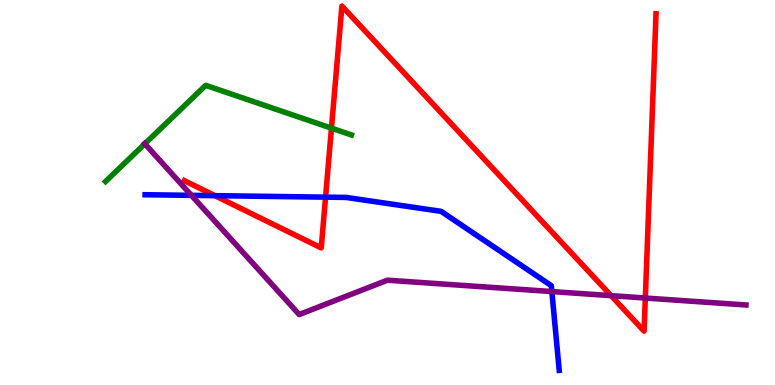[{'lines': ['blue', 'red'], 'intersections': [{'x': 2.77, 'y': 4.92}, {'x': 4.2, 'y': 4.88}]}, {'lines': ['green', 'red'], 'intersections': [{'x': 4.28, 'y': 6.67}]}, {'lines': ['purple', 'red'], 'intersections': [{'x': 7.89, 'y': 2.32}, {'x': 8.33, 'y': 2.26}]}, {'lines': ['blue', 'green'], 'intersections': []}, {'lines': ['blue', 'purple'], 'intersections': [{'x': 2.47, 'y': 4.93}, {'x': 7.12, 'y': 2.43}]}, {'lines': ['green', 'purple'], 'intersections': [{'x': 1.87, 'y': 6.27}]}]